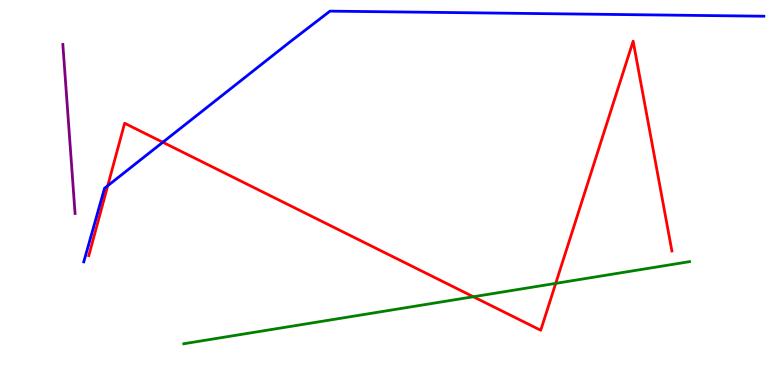[{'lines': ['blue', 'red'], 'intersections': [{'x': 1.39, 'y': 5.18}, {'x': 2.1, 'y': 6.31}]}, {'lines': ['green', 'red'], 'intersections': [{'x': 6.11, 'y': 2.29}, {'x': 7.17, 'y': 2.64}]}, {'lines': ['purple', 'red'], 'intersections': []}, {'lines': ['blue', 'green'], 'intersections': []}, {'lines': ['blue', 'purple'], 'intersections': []}, {'lines': ['green', 'purple'], 'intersections': []}]